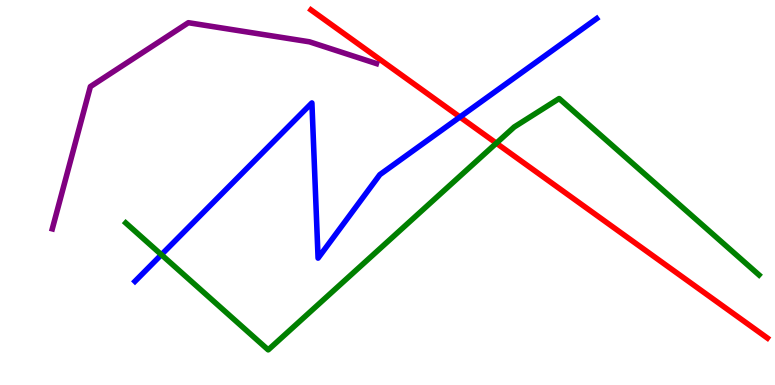[{'lines': ['blue', 'red'], 'intersections': [{'x': 5.93, 'y': 6.96}]}, {'lines': ['green', 'red'], 'intersections': [{'x': 6.4, 'y': 6.28}]}, {'lines': ['purple', 'red'], 'intersections': []}, {'lines': ['blue', 'green'], 'intersections': [{'x': 2.08, 'y': 3.38}]}, {'lines': ['blue', 'purple'], 'intersections': []}, {'lines': ['green', 'purple'], 'intersections': []}]